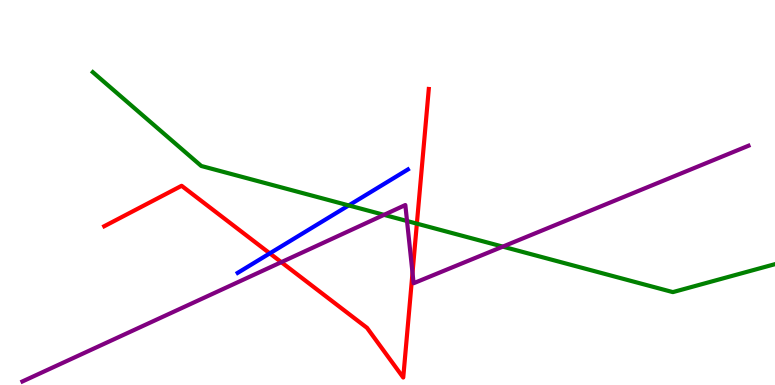[{'lines': ['blue', 'red'], 'intersections': [{'x': 3.48, 'y': 3.42}]}, {'lines': ['green', 'red'], 'intersections': [{'x': 5.38, 'y': 4.19}]}, {'lines': ['purple', 'red'], 'intersections': [{'x': 3.63, 'y': 3.19}, {'x': 5.32, 'y': 2.91}]}, {'lines': ['blue', 'green'], 'intersections': [{'x': 4.5, 'y': 4.66}]}, {'lines': ['blue', 'purple'], 'intersections': []}, {'lines': ['green', 'purple'], 'intersections': [{'x': 4.95, 'y': 4.42}, {'x': 5.25, 'y': 4.26}, {'x': 6.49, 'y': 3.59}]}]